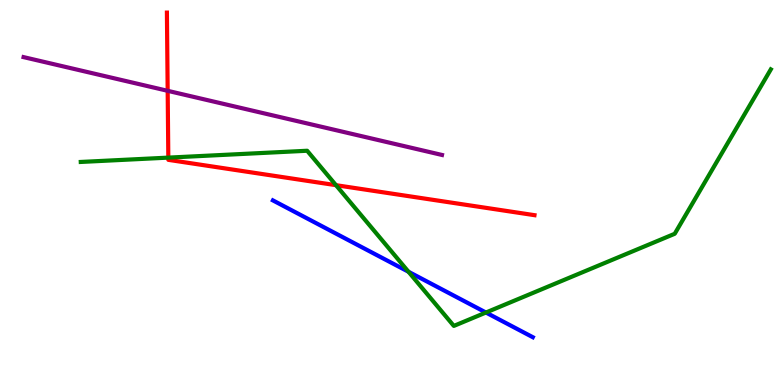[{'lines': ['blue', 'red'], 'intersections': []}, {'lines': ['green', 'red'], 'intersections': [{'x': 2.17, 'y': 5.91}, {'x': 4.34, 'y': 5.19}]}, {'lines': ['purple', 'red'], 'intersections': [{'x': 2.16, 'y': 7.64}]}, {'lines': ['blue', 'green'], 'intersections': [{'x': 5.27, 'y': 2.94}, {'x': 6.27, 'y': 1.88}]}, {'lines': ['blue', 'purple'], 'intersections': []}, {'lines': ['green', 'purple'], 'intersections': []}]